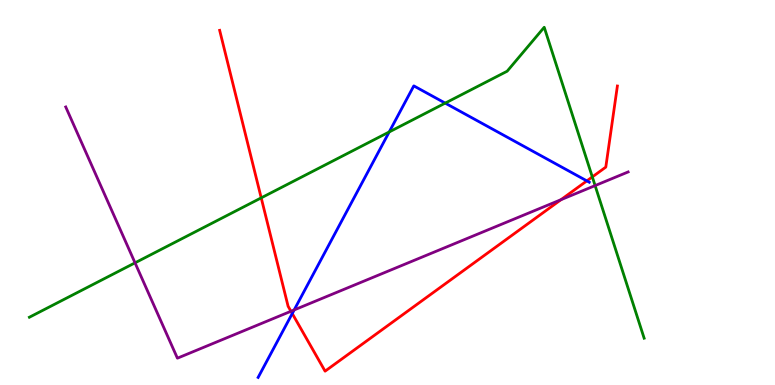[{'lines': ['blue', 'red'], 'intersections': [{'x': 3.77, 'y': 1.86}, {'x': 7.57, 'y': 5.3}]}, {'lines': ['green', 'red'], 'intersections': [{'x': 3.37, 'y': 4.86}, {'x': 7.64, 'y': 5.4}]}, {'lines': ['purple', 'red'], 'intersections': [{'x': 3.75, 'y': 1.92}, {'x': 7.24, 'y': 4.81}]}, {'lines': ['blue', 'green'], 'intersections': [{'x': 5.02, 'y': 6.57}, {'x': 5.74, 'y': 7.32}]}, {'lines': ['blue', 'purple'], 'intersections': [{'x': 3.8, 'y': 1.95}]}, {'lines': ['green', 'purple'], 'intersections': [{'x': 1.74, 'y': 3.17}, {'x': 7.68, 'y': 5.18}]}]